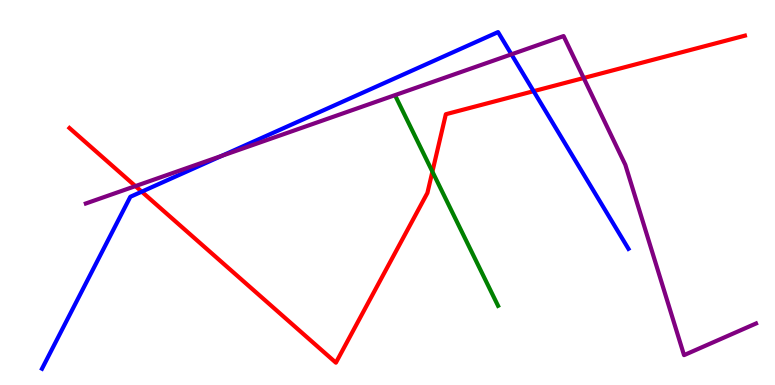[{'lines': ['blue', 'red'], 'intersections': [{'x': 1.83, 'y': 5.02}, {'x': 6.89, 'y': 7.63}]}, {'lines': ['green', 'red'], 'intersections': [{'x': 5.58, 'y': 5.54}]}, {'lines': ['purple', 'red'], 'intersections': [{'x': 1.75, 'y': 5.17}, {'x': 7.53, 'y': 7.97}]}, {'lines': ['blue', 'green'], 'intersections': []}, {'lines': ['blue', 'purple'], 'intersections': [{'x': 2.86, 'y': 5.95}, {'x': 6.6, 'y': 8.59}]}, {'lines': ['green', 'purple'], 'intersections': []}]